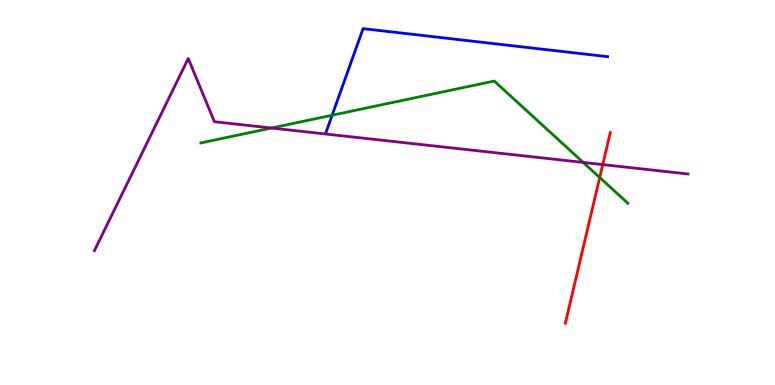[{'lines': ['blue', 'red'], 'intersections': []}, {'lines': ['green', 'red'], 'intersections': [{'x': 7.74, 'y': 5.39}]}, {'lines': ['purple', 'red'], 'intersections': [{'x': 7.78, 'y': 5.73}]}, {'lines': ['blue', 'green'], 'intersections': [{'x': 4.29, 'y': 7.01}]}, {'lines': ['blue', 'purple'], 'intersections': []}, {'lines': ['green', 'purple'], 'intersections': [{'x': 3.5, 'y': 6.67}, {'x': 7.53, 'y': 5.78}]}]